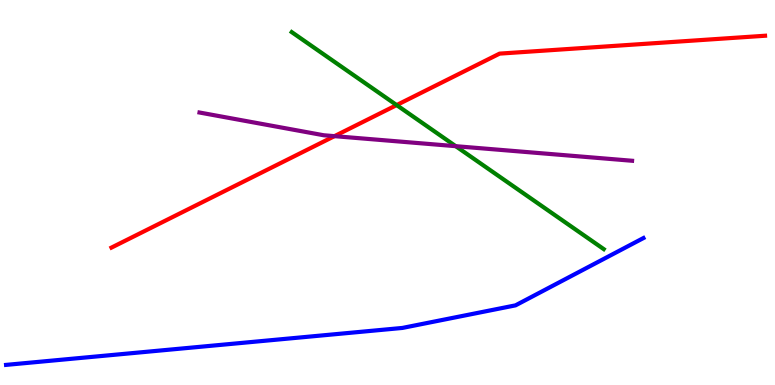[{'lines': ['blue', 'red'], 'intersections': []}, {'lines': ['green', 'red'], 'intersections': [{'x': 5.12, 'y': 7.27}]}, {'lines': ['purple', 'red'], 'intersections': [{'x': 4.32, 'y': 6.46}]}, {'lines': ['blue', 'green'], 'intersections': []}, {'lines': ['blue', 'purple'], 'intersections': []}, {'lines': ['green', 'purple'], 'intersections': [{'x': 5.88, 'y': 6.2}]}]